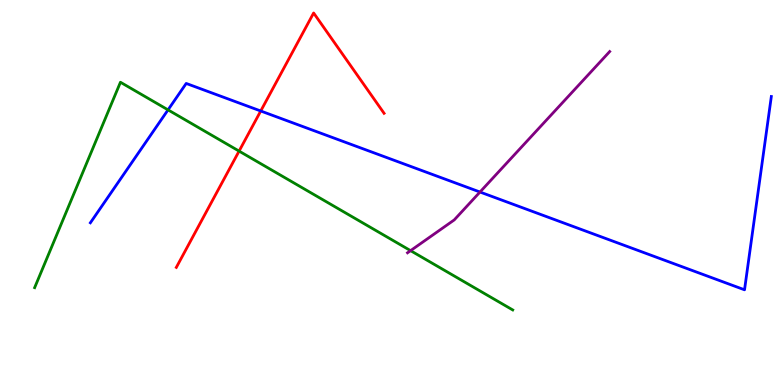[{'lines': ['blue', 'red'], 'intersections': [{'x': 3.36, 'y': 7.12}]}, {'lines': ['green', 'red'], 'intersections': [{'x': 3.08, 'y': 6.08}]}, {'lines': ['purple', 'red'], 'intersections': []}, {'lines': ['blue', 'green'], 'intersections': [{'x': 2.17, 'y': 7.15}]}, {'lines': ['blue', 'purple'], 'intersections': [{'x': 6.19, 'y': 5.01}]}, {'lines': ['green', 'purple'], 'intersections': [{'x': 5.3, 'y': 3.49}]}]